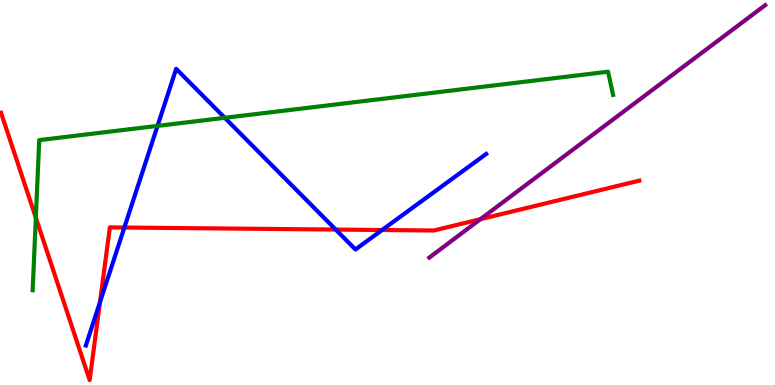[{'lines': ['blue', 'red'], 'intersections': [{'x': 1.29, 'y': 2.15}, {'x': 1.6, 'y': 4.09}, {'x': 4.33, 'y': 4.04}, {'x': 4.93, 'y': 4.03}]}, {'lines': ['green', 'red'], 'intersections': [{'x': 0.462, 'y': 4.34}]}, {'lines': ['purple', 'red'], 'intersections': [{'x': 6.2, 'y': 4.31}]}, {'lines': ['blue', 'green'], 'intersections': [{'x': 2.03, 'y': 6.73}, {'x': 2.9, 'y': 6.94}]}, {'lines': ['blue', 'purple'], 'intersections': []}, {'lines': ['green', 'purple'], 'intersections': []}]